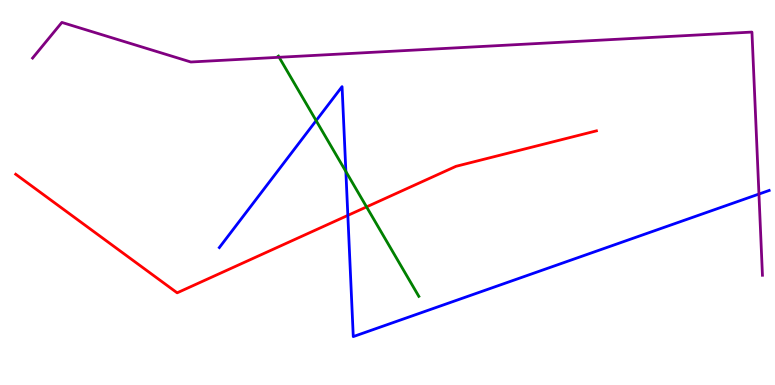[{'lines': ['blue', 'red'], 'intersections': [{'x': 4.49, 'y': 4.41}]}, {'lines': ['green', 'red'], 'intersections': [{'x': 4.73, 'y': 4.63}]}, {'lines': ['purple', 'red'], 'intersections': []}, {'lines': ['blue', 'green'], 'intersections': [{'x': 4.08, 'y': 6.87}, {'x': 4.46, 'y': 5.55}]}, {'lines': ['blue', 'purple'], 'intersections': [{'x': 9.79, 'y': 4.96}]}, {'lines': ['green', 'purple'], 'intersections': [{'x': 3.6, 'y': 8.51}]}]